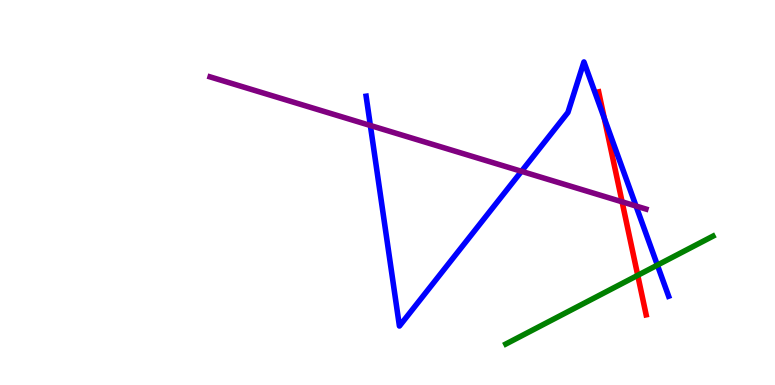[{'lines': ['blue', 'red'], 'intersections': [{'x': 7.8, 'y': 6.93}]}, {'lines': ['green', 'red'], 'intersections': [{'x': 8.23, 'y': 2.85}]}, {'lines': ['purple', 'red'], 'intersections': [{'x': 8.03, 'y': 4.76}]}, {'lines': ['blue', 'green'], 'intersections': [{'x': 8.48, 'y': 3.11}]}, {'lines': ['blue', 'purple'], 'intersections': [{'x': 4.78, 'y': 6.74}, {'x': 6.73, 'y': 5.55}, {'x': 8.21, 'y': 4.65}]}, {'lines': ['green', 'purple'], 'intersections': []}]